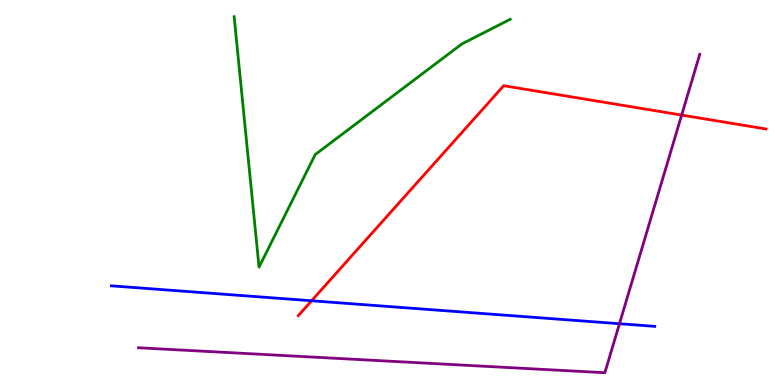[{'lines': ['blue', 'red'], 'intersections': [{'x': 4.02, 'y': 2.19}]}, {'lines': ['green', 'red'], 'intersections': []}, {'lines': ['purple', 'red'], 'intersections': [{'x': 8.8, 'y': 7.01}]}, {'lines': ['blue', 'green'], 'intersections': []}, {'lines': ['blue', 'purple'], 'intersections': [{'x': 7.99, 'y': 1.59}]}, {'lines': ['green', 'purple'], 'intersections': []}]